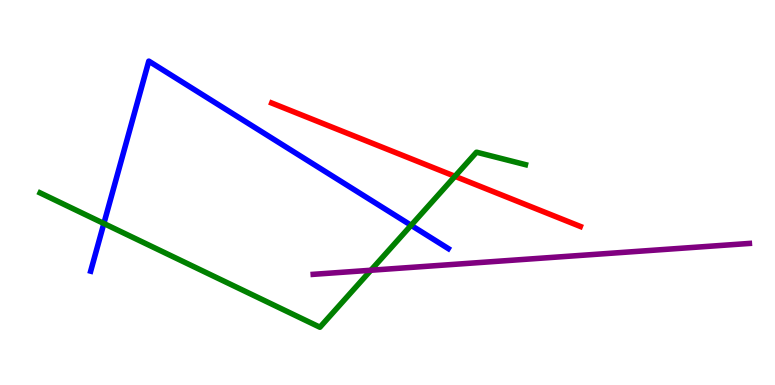[{'lines': ['blue', 'red'], 'intersections': []}, {'lines': ['green', 'red'], 'intersections': [{'x': 5.87, 'y': 5.42}]}, {'lines': ['purple', 'red'], 'intersections': []}, {'lines': ['blue', 'green'], 'intersections': [{'x': 1.34, 'y': 4.19}, {'x': 5.3, 'y': 4.15}]}, {'lines': ['blue', 'purple'], 'intersections': []}, {'lines': ['green', 'purple'], 'intersections': [{'x': 4.79, 'y': 2.98}]}]